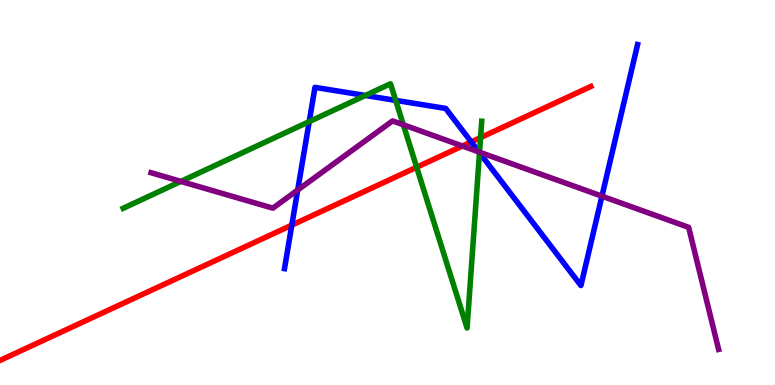[{'lines': ['blue', 'red'], 'intersections': [{'x': 3.77, 'y': 4.15}, {'x': 6.08, 'y': 6.31}]}, {'lines': ['green', 'red'], 'intersections': [{'x': 5.38, 'y': 5.66}, {'x': 6.2, 'y': 6.43}]}, {'lines': ['purple', 'red'], 'intersections': [{'x': 5.97, 'y': 6.21}]}, {'lines': ['blue', 'green'], 'intersections': [{'x': 3.99, 'y': 6.84}, {'x': 4.71, 'y': 7.52}, {'x': 5.11, 'y': 7.39}, {'x': 6.19, 'y': 6.03}]}, {'lines': ['blue', 'purple'], 'intersections': [{'x': 3.84, 'y': 5.06}, {'x': 6.18, 'y': 6.05}, {'x': 7.77, 'y': 4.9}]}, {'lines': ['green', 'purple'], 'intersections': [{'x': 2.33, 'y': 5.29}, {'x': 5.2, 'y': 6.76}, {'x': 6.19, 'y': 6.05}]}]